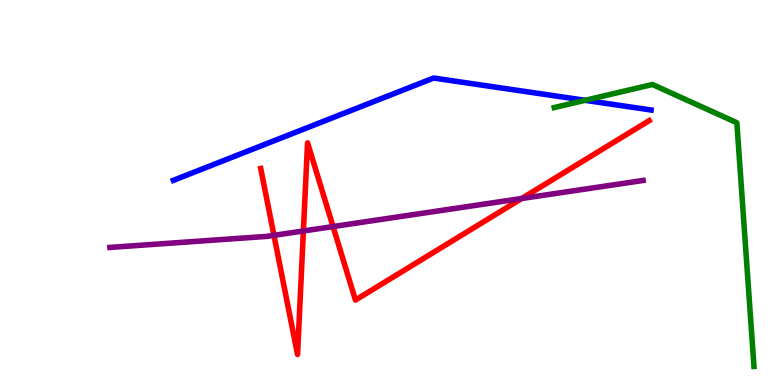[{'lines': ['blue', 'red'], 'intersections': []}, {'lines': ['green', 'red'], 'intersections': []}, {'lines': ['purple', 'red'], 'intersections': [{'x': 3.53, 'y': 3.89}, {'x': 3.91, 'y': 4.0}, {'x': 4.3, 'y': 4.12}, {'x': 6.73, 'y': 4.84}]}, {'lines': ['blue', 'green'], 'intersections': [{'x': 7.55, 'y': 7.39}]}, {'lines': ['blue', 'purple'], 'intersections': []}, {'lines': ['green', 'purple'], 'intersections': []}]